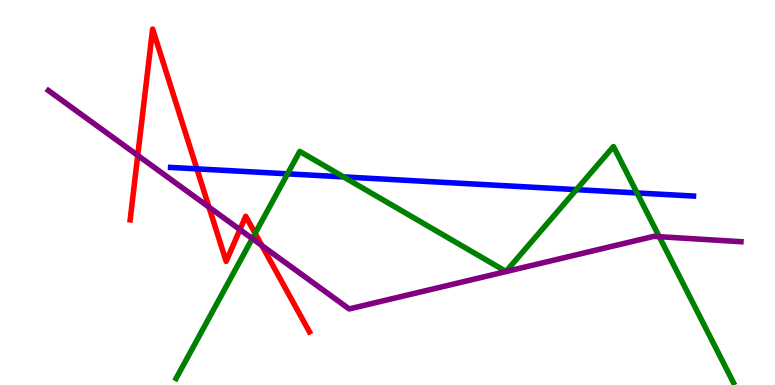[{'lines': ['blue', 'red'], 'intersections': [{'x': 2.54, 'y': 5.61}]}, {'lines': ['green', 'red'], 'intersections': [{'x': 3.29, 'y': 3.94}]}, {'lines': ['purple', 'red'], 'intersections': [{'x': 1.78, 'y': 5.96}, {'x': 2.7, 'y': 4.62}, {'x': 3.1, 'y': 4.04}, {'x': 3.38, 'y': 3.62}]}, {'lines': ['blue', 'green'], 'intersections': [{'x': 3.71, 'y': 5.49}, {'x': 4.43, 'y': 5.41}, {'x': 7.44, 'y': 5.07}, {'x': 8.22, 'y': 4.99}]}, {'lines': ['blue', 'purple'], 'intersections': []}, {'lines': ['green', 'purple'], 'intersections': [{'x': 3.26, 'y': 3.8}, {'x': 8.51, 'y': 3.85}]}]